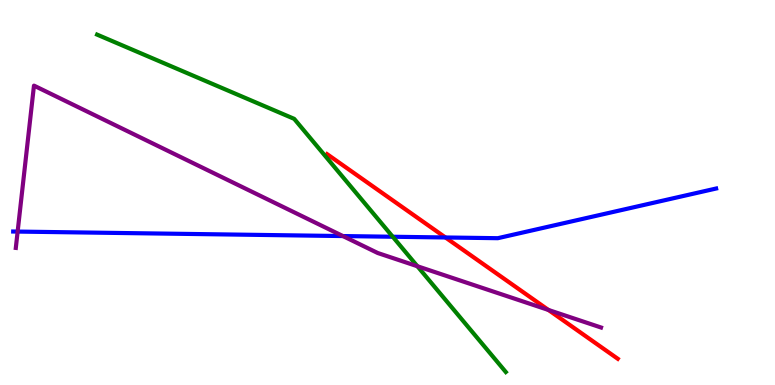[{'lines': ['blue', 'red'], 'intersections': [{'x': 5.75, 'y': 3.83}]}, {'lines': ['green', 'red'], 'intersections': []}, {'lines': ['purple', 'red'], 'intersections': [{'x': 7.08, 'y': 1.95}]}, {'lines': ['blue', 'green'], 'intersections': [{'x': 5.07, 'y': 3.85}]}, {'lines': ['blue', 'purple'], 'intersections': [{'x': 0.228, 'y': 3.98}, {'x': 4.42, 'y': 3.87}]}, {'lines': ['green', 'purple'], 'intersections': [{'x': 5.39, 'y': 3.08}]}]